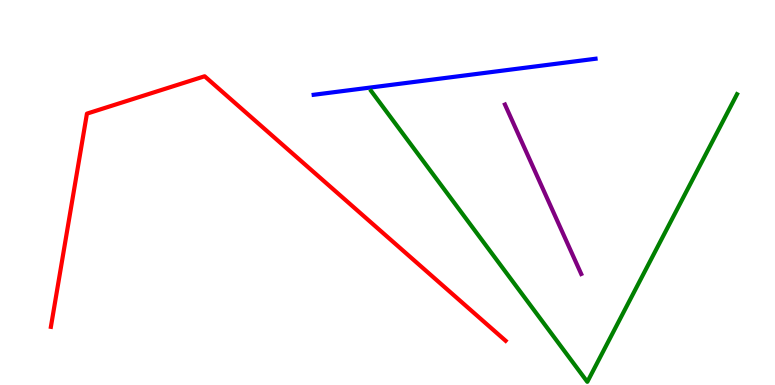[{'lines': ['blue', 'red'], 'intersections': []}, {'lines': ['green', 'red'], 'intersections': []}, {'lines': ['purple', 'red'], 'intersections': []}, {'lines': ['blue', 'green'], 'intersections': []}, {'lines': ['blue', 'purple'], 'intersections': []}, {'lines': ['green', 'purple'], 'intersections': []}]